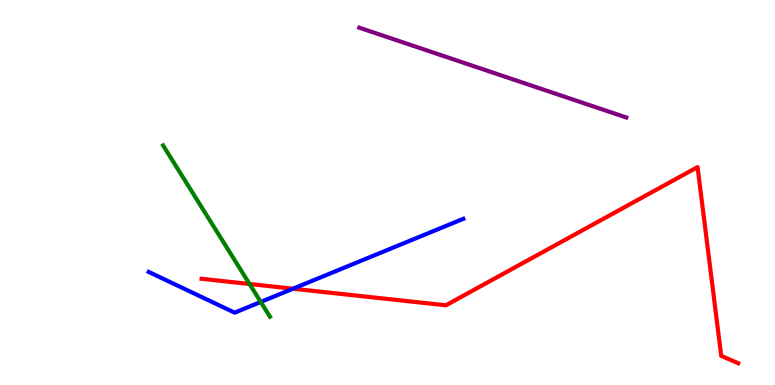[{'lines': ['blue', 'red'], 'intersections': [{'x': 3.78, 'y': 2.5}]}, {'lines': ['green', 'red'], 'intersections': [{'x': 3.22, 'y': 2.62}]}, {'lines': ['purple', 'red'], 'intersections': []}, {'lines': ['blue', 'green'], 'intersections': [{'x': 3.36, 'y': 2.16}]}, {'lines': ['blue', 'purple'], 'intersections': []}, {'lines': ['green', 'purple'], 'intersections': []}]